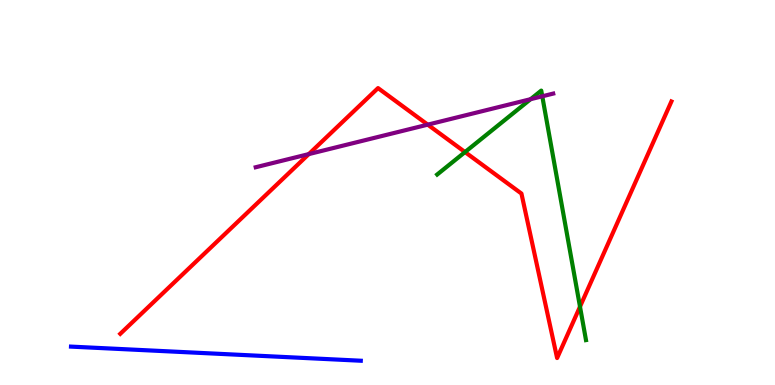[{'lines': ['blue', 'red'], 'intersections': []}, {'lines': ['green', 'red'], 'intersections': [{'x': 6.0, 'y': 6.05}, {'x': 7.48, 'y': 2.03}]}, {'lines': ['purple', 'red'], 'intersections': [{'x': 3.98, 'y': 6.0}, {'x': 5.52, 'y': 6.76}]}, {'lines': ['blue', 'green'], 'intersections': []}, {'lines': ['blue', 'purple'], 'intersections': []}, {'lines': ['green', 'purple'], 'intersections': [{'x': 6.85, 'y': 7.42}, {'x': 7.0, 'y': 7.5}]}]